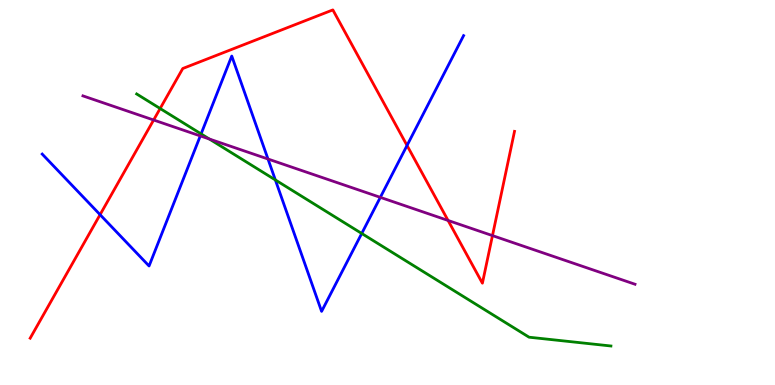[{'lines': ['blue', 'red'], 'intersections': [{'x': 1.29, 'y': 4.42}, {'x': 5.25, 'y': 6.22}]}, {'lines': ['green', 'red'], 'intersections': [{'x': 2.07, 'y': 7.18}]}, {'lines': ['purple', 'red'], 'intersections': [{'x': 1.98, 'y': 6.88}, {'x': 5.78, 'y': 4.27}, {'x': 6.35, 'y': 3.88}]}, {'lines': ['blue', 'green'], 'intersections': [{'x': 2.59, 'y': 6.52}, {'x': 3.55, 'y': 5.33}, {'x': 4.67, 'y': 3.94}]}, {'lines': ['blue', 'purple'], 'intersections': [{'x': 2.58, 'y': 6.47}, {'x': 3.46, 'y': 5.87}, {'x': 4.91, 'y': 4.87}]}, {'lines': ['green', 'purple'], 'intersections': [{'x': 2.7, 'y': 6.39}]}]